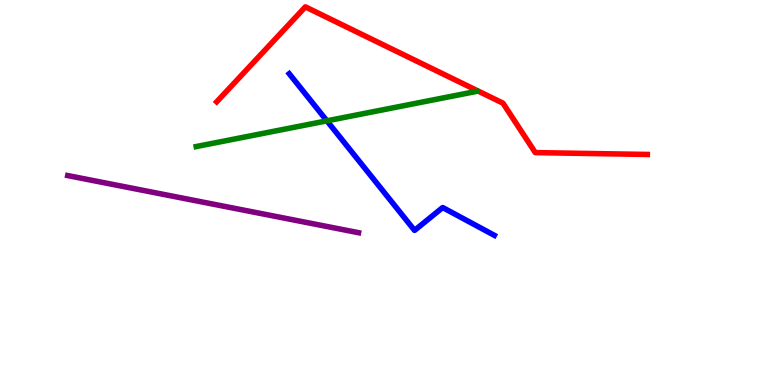[{'lines': ['blue', 'red'], 'intersections': []}, {'lines': ['green', 'red'], 'intersections': []}, {'lines': ['purple', 'red'], 'intersections': []}, {'lines': ['blue', 'green'], 'intersections': [{'x': 4.22, 'y': 6.86}]}, {'lines': ['blue', 'purple'], 'intersections': []}, {'lines': ['green', 'purple'], 'intersections': []}]